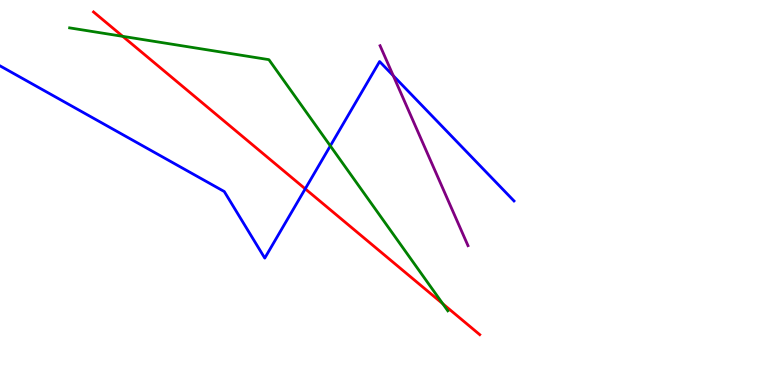[{'lines': ['blue', 'red'], 'intersections': [{'x': 3.94, 'y': 5.1}]}, {'lines': ['green', 'red'], 'intersections': [{'x': 1.58, 'y': 9.06}, {'x': 5.71, 'y': 2.11}]}, {'lines': ['purple', 'red'], 'intersections': []}, {'lines': ['blue', 'green'], 'intersections': [{'x': 4.26, 'y': 6.21}]}, {'lines': ['blue', 'purple'], 'intersections': [{'x': 5.07, 'y': 8.03}]}, {'lines': ['green', 'purple'], 'intersections': []}]